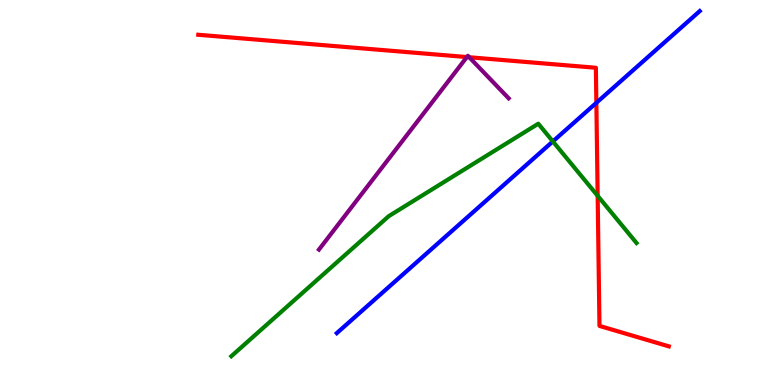[{'lines': ['blue', 'red'], 'intersections': [{'x': 7.69, 'y': 7.33}]}, {'lines': ['green', 'red'], 'intersections': [{'x': 7.71, 'y': 4.91}]}, {'lines': ['purple', 'red'], 'intersections': [{'x': 6.02, 'y': 8.52}, {'x': 6.05, 'y': 8.51}]}, {'lines': ['blue', 'green'], 'intersections': [{'x': 7.13, 'y': 6.33}]}, {'lines': ['blue', 'purple'], 'intersections': []}, {'lines': ['green', 'purple'], 'intersections': []}]